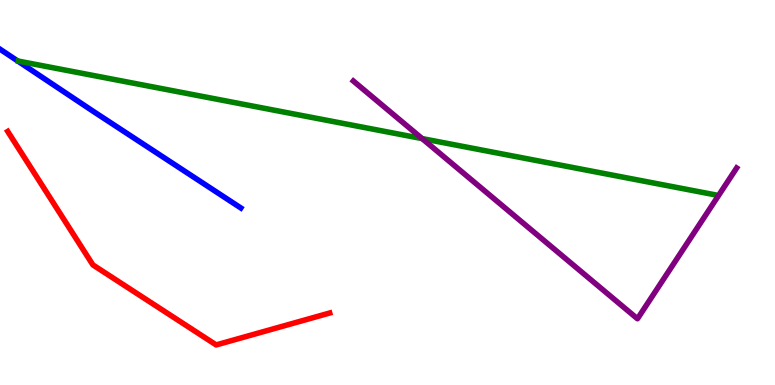[{'lines': ['blue', 'red'], 'intersections': []}, {'lines': ['green', 'red'], 'intersections': []}, {'lines': ['purple', 'red'], 'intersections': []}, {'lines': ['blue', 'green'], 'intersections': []}, {'lines': ['blue', 'purple'], 'intersections': []}, {'lines': ['green', 'purple'], 'intersections': [{'x': 5.45, 'y': 6.4}]}]